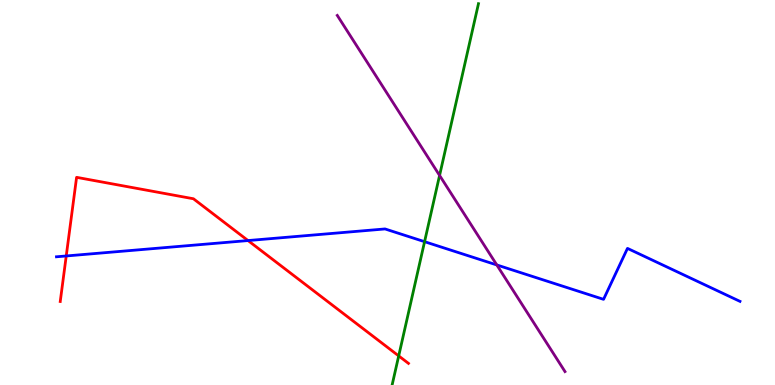[{'lines': ['blue', 'red'], 'intersections': [{'x': 0.855, 'y': 3.35}, {'x': 3.2, 'y': 3.75}]}, {'lines': ['green', 'red'], 'intersections': [{'x': 5.14, 'y': 0.756}]}, {'lines': ['purple', 'red'], 'intersections': []}, {'lines': ['blue', 'green'], 'intersections': [{'x': 5.48, 'y': 3.72}]}, {'lines': ['blue', 'purple'], 'intersections': [{'x': 6.41, 'y': 3.12}]}, {'lines': ['green', 'purple'], 'intersections': [{'x': 5.67, 'y': 5.44}]}]